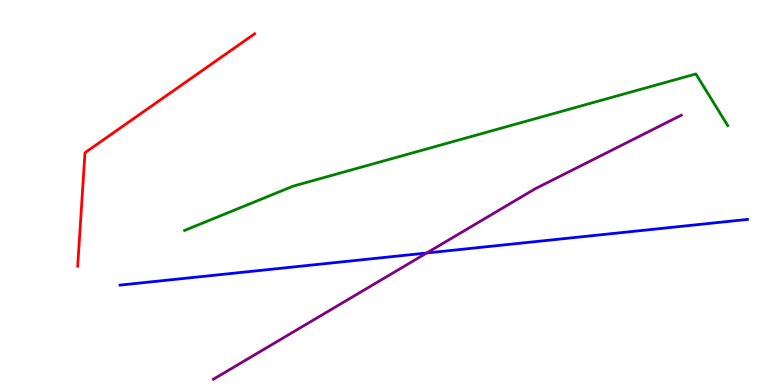[{'lines': ['blue', 'red'], 'intersections': []}, {'lines': ['green', 'red'], 'intersections': []}, {'lines': ['purple', 'red'], 'intersections': []}, {'lines': ['blue', 'green'], 'intersections': []}, {'lines': ['blue', 'purple'], 'intersections': [{'x': 5.51, 'y': 3.43}]}, {'lines': ['green', 'purple'], 'intersections': []}]